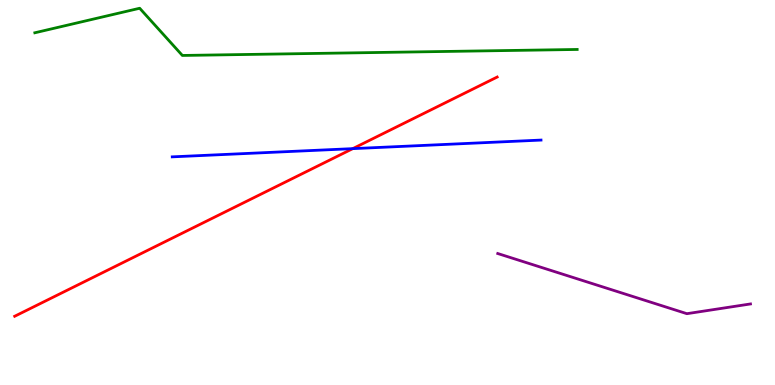[{'lines': ['blue', 'red'], 'intersections': [{'x': 4.55, 'y': 6.14}]}, {'lines': ['green', 'red'], 'intersections': []}, {'lines': ['purple', 'red'], 'intersections': []}, {'lines': ['blue', 'green'], 'intersections': []}, {'lines': ['blue', 'purple'], 'intersections': []}, {'lines': ['green', 'purple'], 'intersections': []}]